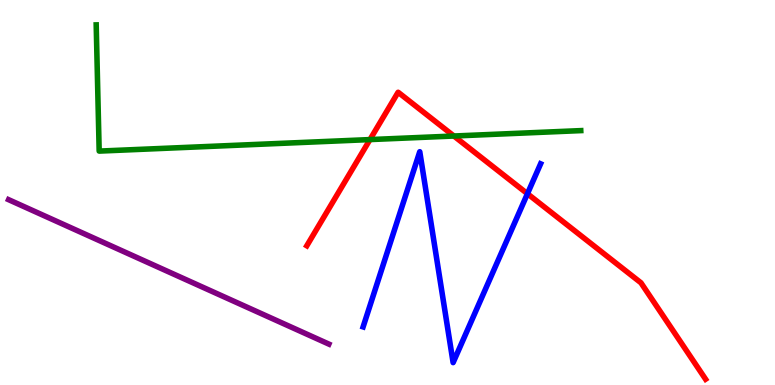[{'lines': ['blue', 'red'], 'intersections': [{'x': 6.81, 'y': 4.97}]}, {'lines': ['green', 'red'], 'intersections': [{'x': 4.77, 'y': 6.37}, {'x': 5.86, 'y': 6.47}]}, {'lines': ['purple', 'red'], 'intersections': []}, {'lines': ['blue', 'green'], 'intersections': []}, {'lines': ['blue', 'purple'], 'intersections': []}, {'lines': ['green', 'purple'], 'intersections': []}]